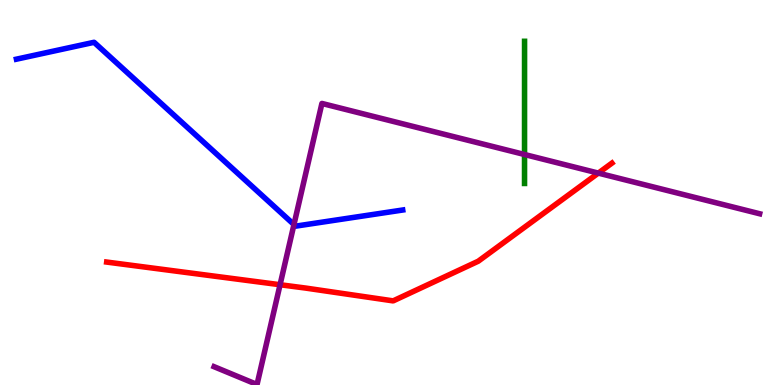[{'lines': ['blue', 'red'], 'intersections': []}, {'lines': ['green', 'red'], 'intersections': []}, {'lines': ['purple', 'red'], 'intersections': [{'x': 3.61, 'y': 2.6}, {'x': 7.72, 'y': 5.5}]}, {'lines': ['blue', 'green'], 'intersections': []}, {'lines': ['blue', 'purple'], 'intersections': [{'x': 3.79, 'y': 4.17}]}, {'lines': ['green', 'purple'], 'intersections': [{'x': 6.77, 'y': 5.99}]}]